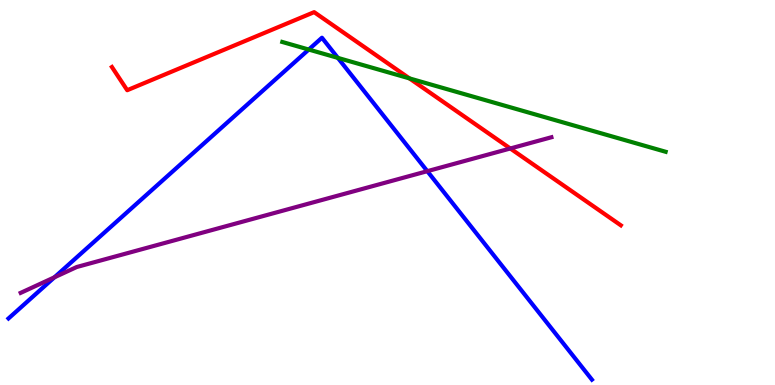[{'lines': ['blue', 'red'], 'intersections': []}, {'lines': ['green', 'red'], 'intersections': [{'x': 5.28, 'y': 7.96}]}, {'lines': ['purple', 'red'], 'intersections': [{'x': 6.58, 'y': 6.14}]}, {'lines': ['blue', 'green'], 'intersections': [{'x': 3.98, 'y': 8.71}, {'x': 4.36, 'y': 8.5}]}, {'lines': ['blue', 'purple'], 'intersections': [{'x': 0.703, 'y': 2.8}, {'x': 5.51, 'y': 5.55}]}, {'lines': ['green', 'purple'], 'intersections': []}]